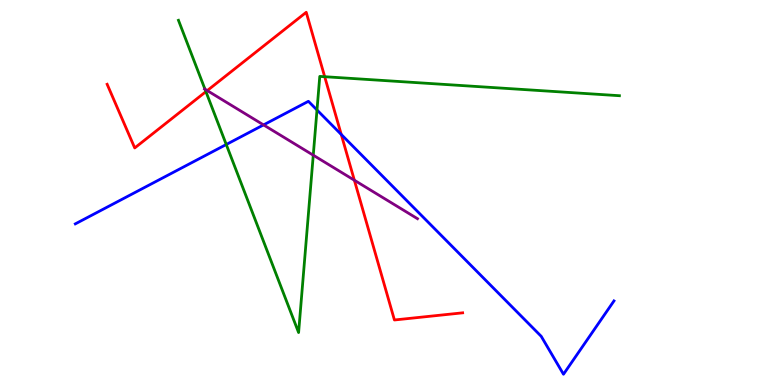[{'lines': ['blue', 'red'], 'intersections': [{'x': 4.4, 'y': 6.51}]}, {'lines': ['green', 'red'], 'intersections': [{'x': 2.66, 'y': 7.62}, {'x': 4.19, 'y': 8.01}]}, {'lines': ['purple', 'red'], 'intersections': [{'x': 2.67, 'y': 7.65}, {'x': 4.57, 'y': 5.32}]}, {'lines': ['blue', 'green'], 'intersections': [{'x': 2.92, 'y': 6.25}, {'x': 4.09, 'y': 7.14}]}, {'lines': ['blue', 'purple'], 'intersections': [{'x': 3.4, 'y': 6.76}]}, {'lines': ['green', 'purple'], 'intersections': [{'x': 2.64, 'y': 7.68}, {'x': 4.04, 'y': 5.97}]}]